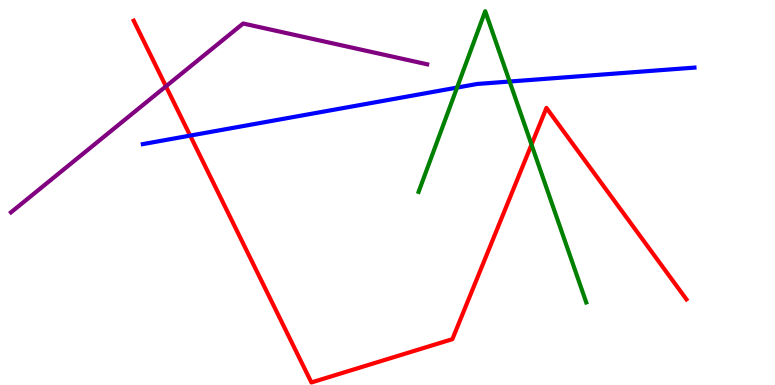[{'lines': ['blue', 'red'], 'intersections': [{'x': 2.45, 'y': 6.48}]}, {'lines': ['green', 'red'], 'intersections': [{'x': 6.86, 'y': 6.24}]}, {'lines': ['purple', 'red'], 'intersections': [{'x': 2.14, 'y': 7.76}]}, {'lines': ['blue', 'green'], 'intersections': [{'x': 5.9, 'y': 7.73}, {'x': 6.58, 'y': 7.88}]}, {'lines': ['blue', 'purple'], 'intersections': []}, {'lines': ['green', 'purple'], 'intersections': []}]